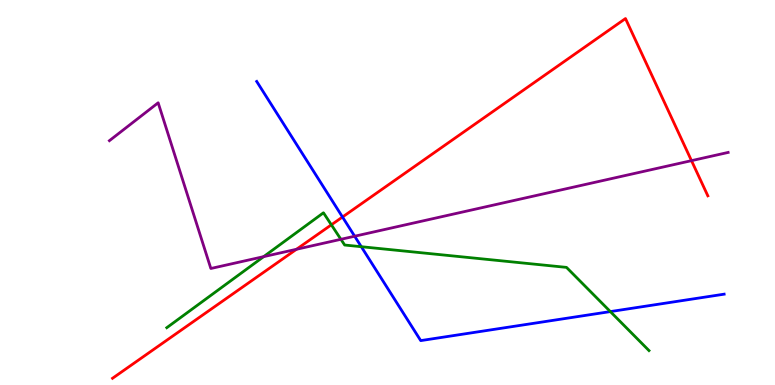[{'lines': ['blue', 'red'], 'intersections': [{'x': 4.42, 'y': 4.36}]}, {'lines': ['green', 'red'], 'intersections': [{'x': 4.28, 'y': 4.16}]}, {'lines': ['purple', 'red'], 'intersections': [{'x': 3.83, 'y': 3.53}, {'x': 8.92, 'y': 5.83}]}, {'lines': ['blue', 'green'], 'intersections': [{'x': 4.66, 'y': 3.59}, {'x': 7.88, 'y': 1.91}]}, {'lines': ['blue', 'purple'], 'intersections': [{'x': 4.58, 'y': 3.86}]}, {'lines': ['green', 'purple'], 'intersections': [{'x': 3.4, 'y': 3.33}, {'x': 4.4, 'y': 3.78}]}]